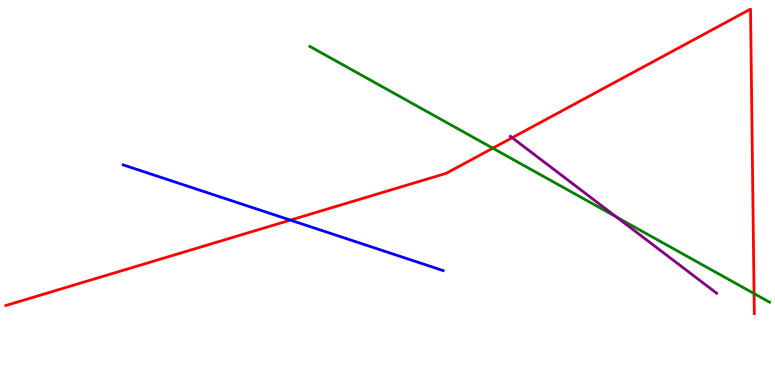[{'lines': ['blue', 'red'], 'intersections': [{'x': 3.75, 'y': 4.28}]}, {'lines': ['green', 'red'], 'intersections': [{'x': 6.36, 'y': 6.15}, {'x': 9.73, 'y': 2.37}]}, {'lines': ['purple', 'red'], 'intersections': [{'x': 6.61, 'y': 6.42}]}, {'lines': ['blue', 'green'], 'intersections': []}, {'lines': ['blue', 'purple'], 'intersections': []}, {'lines': ['green', 'purple'], 'intersections': [{'x': 7.95, 'y': 4.36}]}]